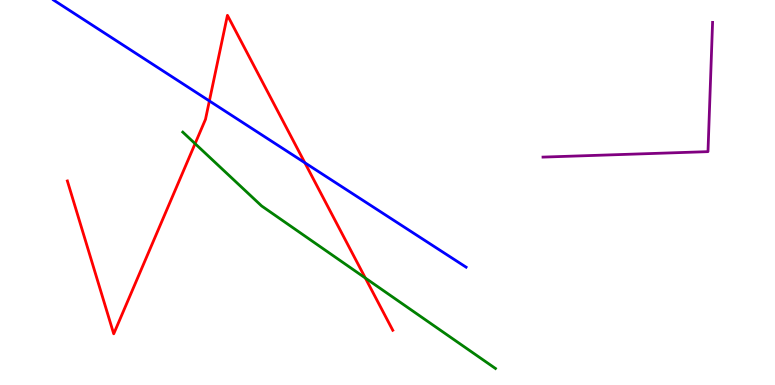[{'lines': ['blue', 'red'], 'intersections': [{'x': 2.7, 'y': 7.38}, {'x': 3.93, 'y': 5.77}]}, {'lines': ['green', 'red'], 'intersections': [{'x': 2.52, 'y': 6.27}, {'x': 4.71, 'y': 2.78}]}, {'lines': ['purple', 'red'], 'intersections': []}, {'lines': ['blue', 'green'], 'intersections': []}, {'lines': ['blue', 'purple'], 'intersections': []}, {'lines': ['green', 'purple'], 'intersections': []}]